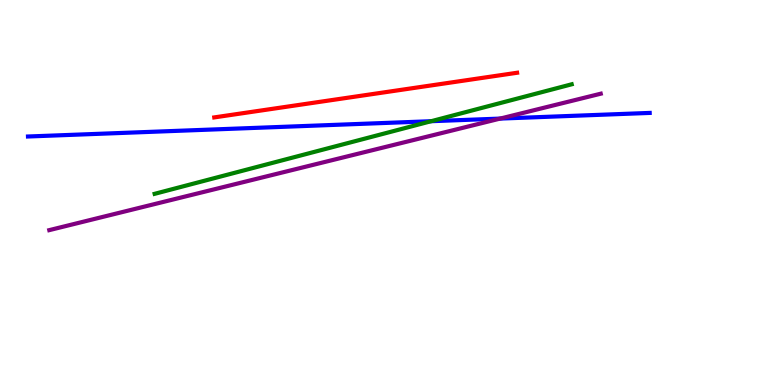[{'lines': ['blue', 'red'], 'intersections': []}, {'lines': ['green', 'red'], 'intersections': []}, {'lines': ['purple', 'red'], 'intersections': []}, {'lines': ['blue', 'green'], 'intersections': [{'x': 5.56, 'y': 6.85}]}, {'lines': ['blue', 'purple'], 'intersections': [{'x': 6.45, 'y': 6.92}]}, {'lines': ['green', 'purple'], 'intersections': []}]